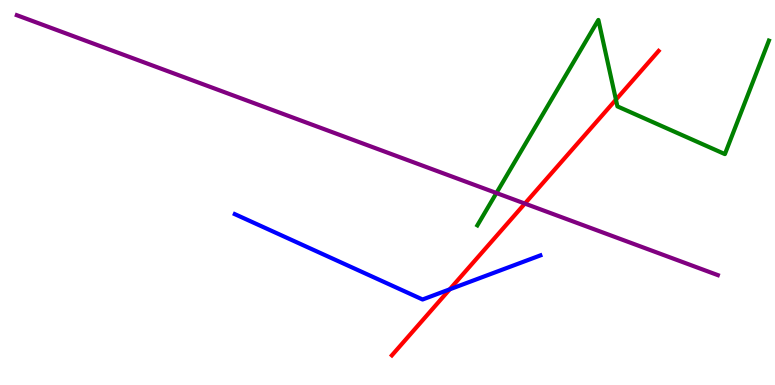[{'lines': ['blue', 'red'], 'intersections': [{'x': 5.8, 'y': 2.49}]}, {'lines': ['green', 'red'], 'intersections': [{'x': 7.95, 'y': 7.41}]}, {'lines': ['purple', 'red'], 'intersections': [{'x': 6.77, 'y': 4.71}]}, {'lines': ['blue', 'green'], 'intersections': []}, {'lines': ['blue', 'purple'], 'intersections': []}, {'lines': ['green', 'purple'], 'intersections': [{'x': 6.41, 'y': 4.99}]}]